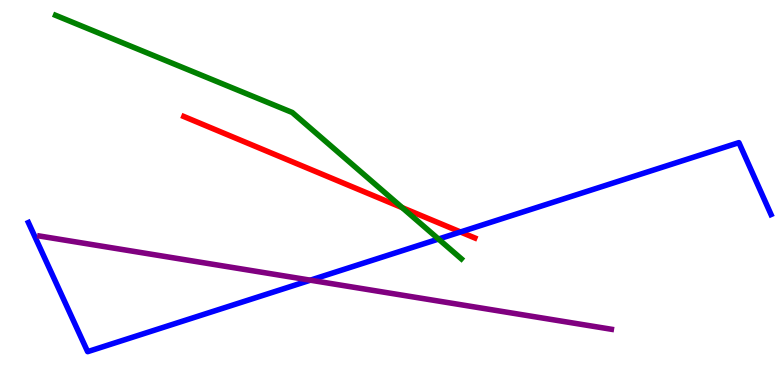[{'lines': ['blue', 'red'], 'intersections': [{'x': 5.94, 'y': 3.97}]}, {'lines': ['green', 'red'], 'intersections': [{'x': 5.19, 'y': 4.61}]}, {'lines': ['purple', 'red'], 'intersections': []}, {'lines': ['blue', 'green'], 'intersections': [{'x': 5.66, 'y': 3.79}]}, {'lines': ['blue', 'purple'], 'intersections': [{'x': 4.0, 'y': 2.72}]}, {'lines': ['green', 'purple'], 'intersections': []}]